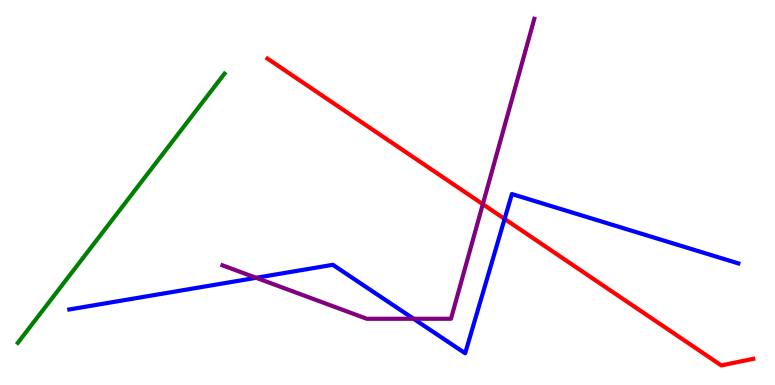[{'lines': ['blue', 'red'], 'intersections': [{'x': 6.51, 'y': 4.31}]}, {'lines': ['green', 'red'], 'intersections': []}, {'lines': ['purple', 'red'], 'intersections': [{'x': 6.23, 'y': 4.7}]}, {'lines': ['blue', 'green'], 'intersections': []}, {'lines': ['blue', 'purple'], 'intersections': [{'x': 3.31, 'y': 2.78}, {'x': 5.34, 'y': 1.72}]}, {'lines': ['green', 'purple'], 'intersections': []}]